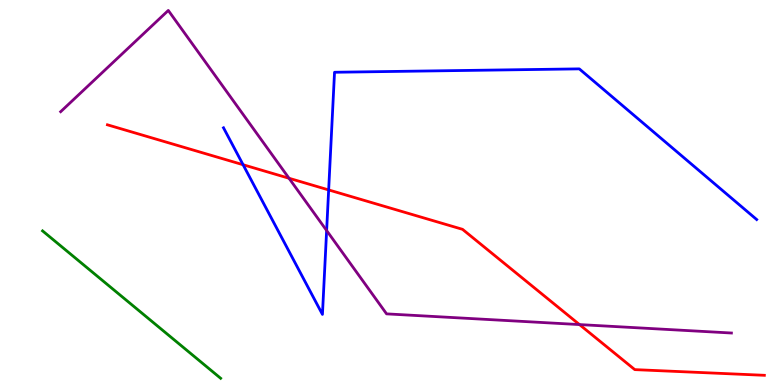[{'lines': ['blue', 'red'], 'intersections': [{'x': 3.14, 'y': 5.72}, {'x': 4.24, 'y': 5.07}]}, {'lines': ['green', 'red'], 'intersections': []}, {'lines': ['purple', 'red'], 'intersections': [{'x': 3.73, 'y': 5.37}, {'x': 7.48, 'y': 1.57}]}, {'lines': ['blue', 'green'], 'intersections': []}, {'lines': ['blue', 'purple'], 'intersections': [{'x': 4.21, 'y': 4.01}]}, {'lines': ['green', 'purple'], 'intersections': []}]